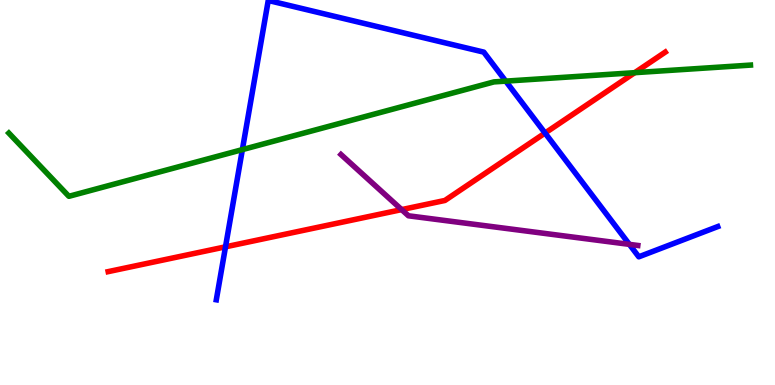[{'lines': ['blue', 'red'], 'intersections': [{'x': 2.91, 'y': 3.59}, {'x': 7.03, 'y': 6.54}]}, {'lines': ['green', 'red'], 'intersections': [{'x': 8.19, 'y': 8.11}]}, {'lines': ['purple', 'red'], 'intersections': [{'x': 5.18, 'y': 4.56}]}, {'lines': ['blue', 'green'], 'intersections': [{'x': 3.13, 'y': 6.11}, {'x': 6.53, 'y': 7.89}]}, {'lines': ['blue', 'purple'], 'intersections': [{'x': 8.12, 'y': 3.65}]}, {'lines': ['green', 'purple'], 'intersections': []}]